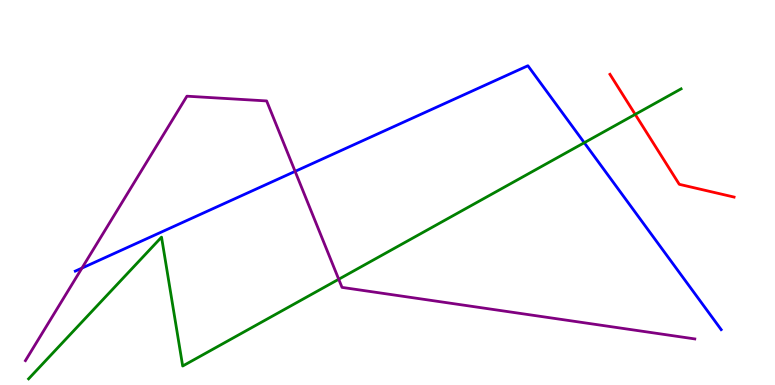[{'lines': ['blue', 'red'], 'intersections': []}, {'lines': ['green', 'red'], 'intersections': [{'x': 8.2, 'y': 7.03}]}, {'lines': ['purple', 'red'], 'intersections': []}, {'lines': ['blue', 'green'], 'intersections': [{'x': 7.54, 'y': 6.29}]}, {'lines': ['blue', 'purple'], 'intersections': [{'x': 1.06, 'y': 3.04}, {'x': 3.81, 'y': 5.55}]}, {'lines': ['green', 'purple'], 'intersections': [{'x': 4.37, 'y': 2.75}]}]